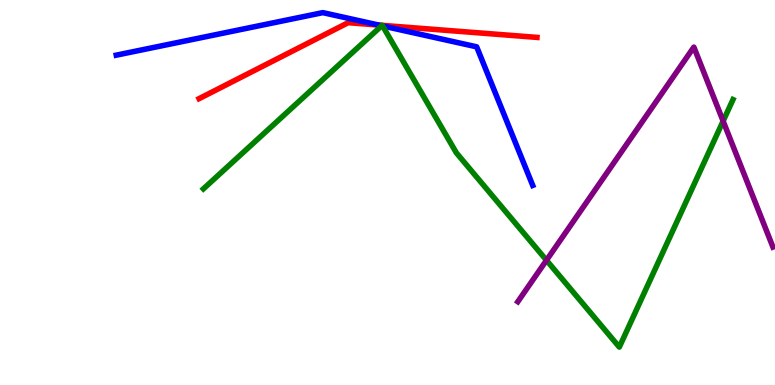[{'lines': ['blue', 'red'], 'intersections': [{'x': 4.89, 'y': 9.35}]}, {'lines': ['green', 'red'], 'intersections': [{'x': 4.93, 'y': 9.34}, {'x': 4.93, 'y': 9.34}]}, {'lines': ['purple', 'red'], 'intersections': []}, {'lines': ['blue', 'green'], 'intersections': [{'x': 4.93, 'y': 9.33}, {'x': 4.94, 'y': 9.33}]}, {'lines': ['blue', 'purple'], 'intersections': []}, {'lines': ['green', 'purple'], 'intersections': [{'x': 7.05, 'y': 3.24}, {'x': 9.33, 'y': 6.86}]}]